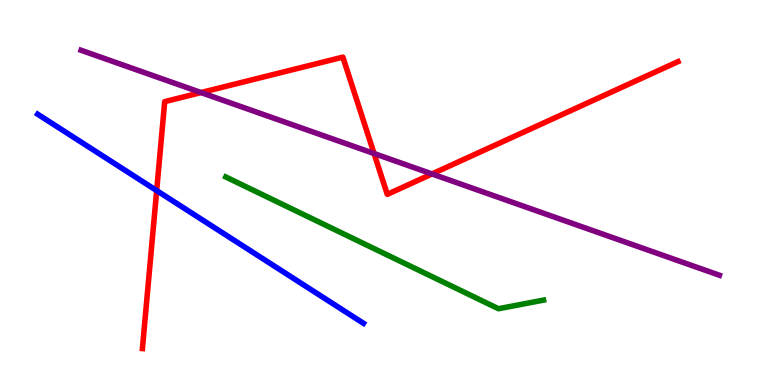[{'lines': ['blue', 'red'], 'intersections': [{'x': 2.02, 'y': 5.05}]}, {'lines': ['green', 'red'], 'intersections': []}, {'lines': ['purple', 'red'], 'intersections': [{'x': 2.59, 'y': 7.6}, {'x': 4.83, 'y': 6.01}, {'x': 5.57, 'y': 5.48}]}, {'lines': ['blue', 'green'], 'intersections': []}, {'lines': ['blue', 'purple'], 'intersections': []}, {'lines': ['green', 'purple'], 'intersections': []}]